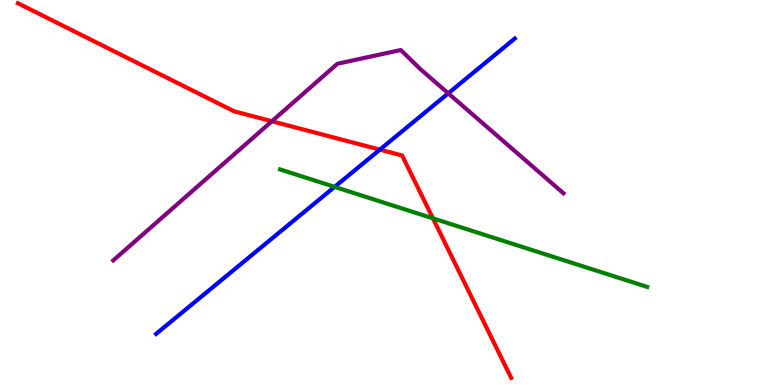[{'lines': ['blue', 'red'], 'intersections': [{'x': 4.9, 'y': 6.11}]}, {'lines': ['green', 'red'], 'intersections': [{'x': 5.59, 'y': 4.33}]}, {'lines': ['purple', 'red'], 'intersections': [{'x': 3.51, 'y': 6.85}]}, {'lines': ['blue', 'green'], 'intersections': [{'x': 4.32, 'y': 5.15}]}, {'lines': ['blue', 'purple'], 'intersections': [{'x': 5.78, 'y': 7.58}]}, {'lines': ['green', 'purple'], 'intersections': []}]